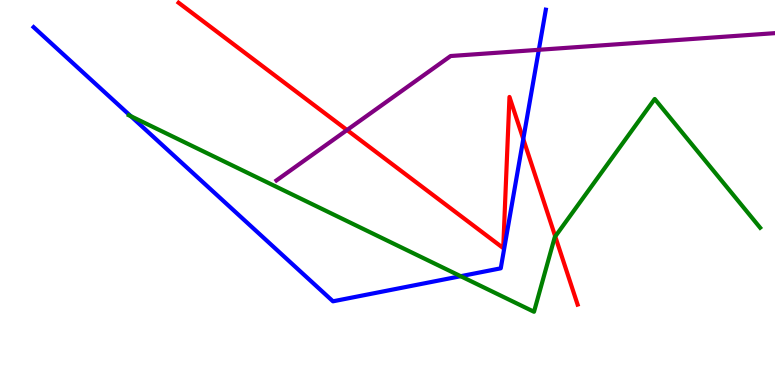[{'lines': ['blue', 'red'], 'intersections': [{'x': 6.75, 'y': 6.39}]}, {'lines': ['green', 'red'], 'intersections': [{'x': 7.16, 'y': 3.86}]}, {'lines': ['purple', 'red'], 'intersections': [{'x': 4.48, 'y': 6.62}]}, {'lines': ['blue', 'green'], 'intersections': [{'x': 1.69, 'y': 6.98}, {'x': 5.94, 'y': 2.83}]}, {'lines': ['blue', 'purple'], 'intersections': [{'x': 6.95, 'y': 8.71}]}, {'lines': ['green', 'purple'], 'intersections': []}]